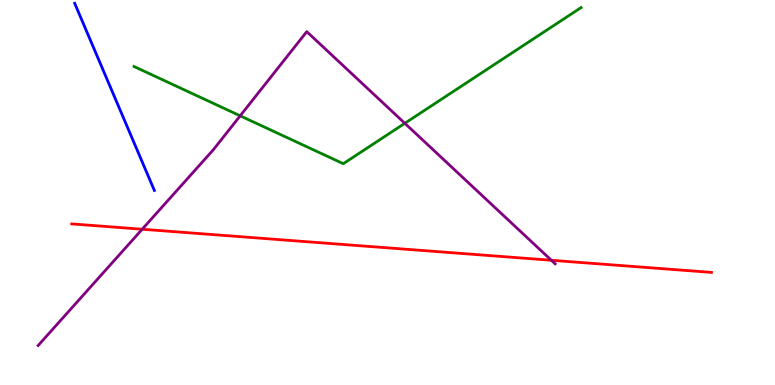[{'lines': ['blue', 'red'], 'intersections': []}, {'lines': ['green', 'red'], 'intersections': []}, {'lines': ['purple', 'red'], 'intersections': [{'x': 1.83, 'y': 4.05}, {'x': 7.11, 'y': 3.24}]}, {'lines': ['blue', 'green'], 'intersections': []}, {'lines': ['blue', 'purple'], 'intersections': []}, {'lines': ['green', 'purple'], 'intersections': [{'x': 3.1, 'y': 6.99}, {'x': 5.22, 'y': 6.8}]}]